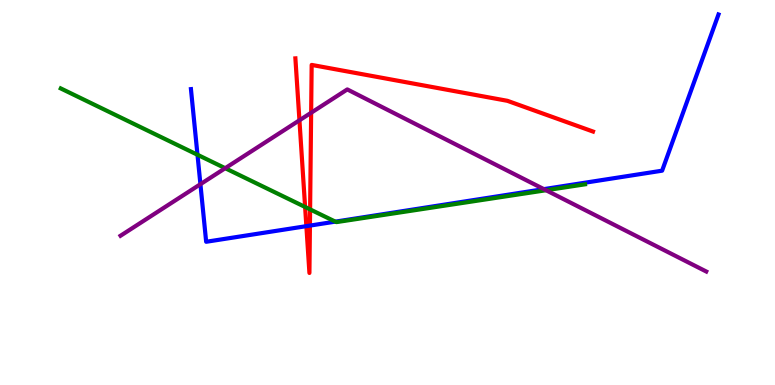[{'lines': ['blue', 'red'], 'intersections': [{'x': 3.95, 'y': 4.13}, {'x': 4.0, 'y': 4.14}]}, {'lines': ['green', 'red'], 'intersections': [{'x': 3.94, 'y': 4.62}, {'x': 4.0, 'y': 4.56}]}, {'lines': ['purple', 'red'], 'intersections': [{'x': 3.86, 'y': 6.88}, {'x': 4.01, 'y': 7.07}]}, {'lines': ['blue', 'green'], 'intersections': [{'x': 2.55, 'y': 5.98}, {'x': 4.33, 'y': 4.24}]}, {'lines': ['blue', 'purple'], 'intersections': [{'x': 2.59, 'y': 5.22}, {'x': 7.02, 'y': 5.09}]}, {'lines': ['green', 'purple'], 'intersections': [{'x': 2.91, 'y': 5.63}, {'x': 7.05, 'y': 5.06}]}]